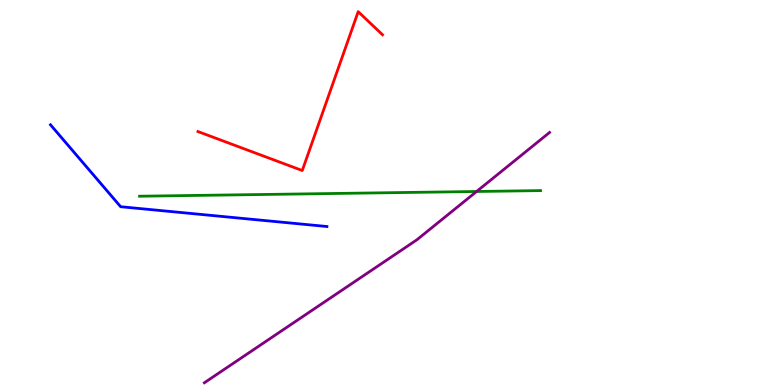[{'lines': ['blue', 'red'], 'intersections': []}, {'lines': ['green', 'red'], 'intersections': []}, {'lines': ['purple', 'red'], 'intersections': []}, {'lines': ['blue', 'green'], 'intersections': []}, {'lines': ['blue', 'purple'], 'intersections': []}, {'lines': ['green', 'purple'], 'intersections': [{'x': 6.15, 'y': 5.03}]}]